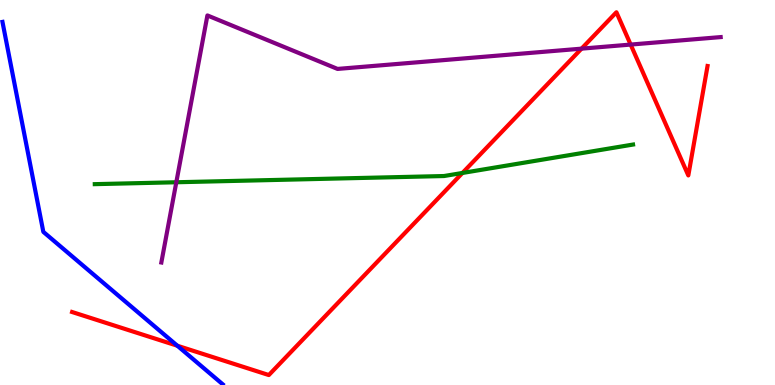[{'lines': ['blue', 'red'], 'intersections': [{'x': 2.29, 'y': 1.02}]}, {'lines': ['green', 'red'], 'intersections': [{'x': 5.97, 'y': 5.51}]}, {'lines': ['purple', 'red'], 'intersections': [{'x': 7.5, 'y': 8.74}, {'x': 8.14, 'y': 8.84}]}, {'lines': ['blue', 'green'], 'intersections': []}, {'lines': ['blue', 'purple'], 'intersections': []}, {'lines': ['green', 'purple'], 'intersections': [{'x': 2.27, 'y': 5.27}]}]